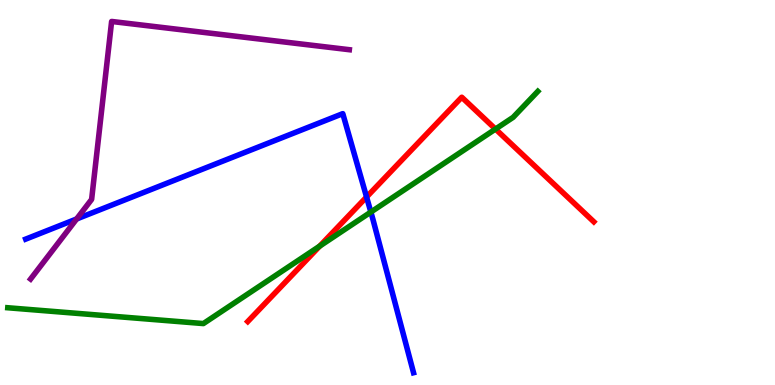[{'lines': ['blue', 'red'], 'intersections': [{'x': 4.73, 'y': 4.88}]}, {'lines': ['green', 'red'], 'intersections': [{'x': 4.13, 'y': 3.61}, {'x': 6.39, 'y': 6.65}]}, {'lines': ['purple', 'red'], 'intersections': []}, {'lines': ['blue', 'green'], 'intersections': [{'x': 4.79, 'y': 4.49}]}, {'lines': ['blue', 'purple'], 'intersections': [{'x': 0.989, 'y': 4.31}]}, {'lines': ['green', 'purple'], 'intersections': []}]